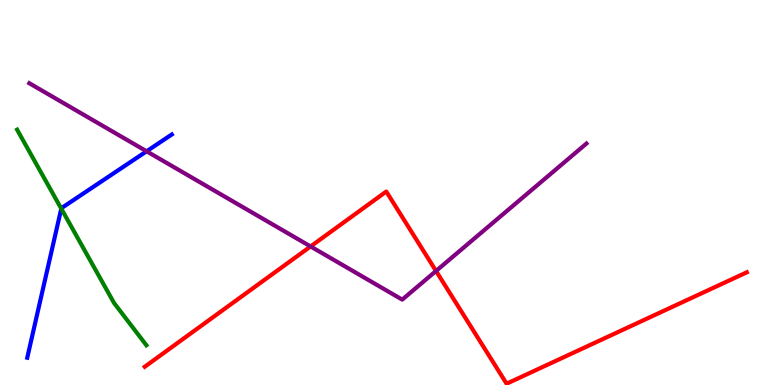[{'lines': ['blue', 'red'], 'intersections': []}, {'lines': ['green', 'red'], 'intersections': []}, {'lines': ['purple', 'red'], 'intersections': [{'x': 4.01, 'y': 3.6}, {'x': 5.63, 'y': 2.96}]}, {'lines': ['blue', 'green'], 'intersections': [{'x': 0.791, 'y': 4.58}]}, {'lines': ['blue', 'purple'], 'intersections': [{'x': 1.89, 'y': 6.07}]}, {'lines': ['green', 'purple'], 'intersections': []}]